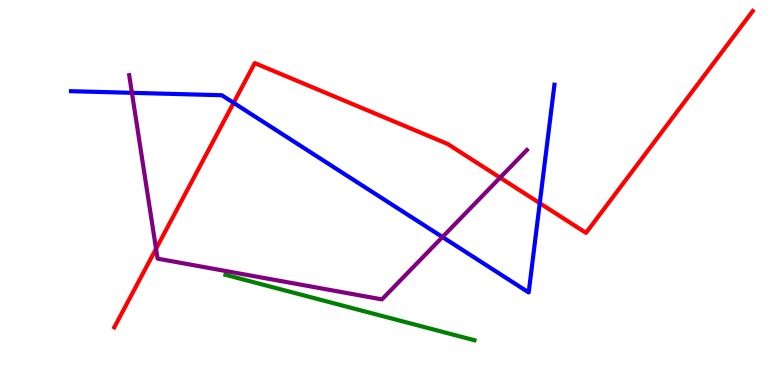[{'lines': ['blue', 'red'], 'intersections': [{'x': 3.01, 'y': 7.33}, {'x': 6.96, 'y': 4.72}]}, {'lines': ['green', 'red'], 'intersections': []}, {'lines': ['purple', 'red'], 'intersections': [{'x': 2.01, 'y': 3.54}, {'x': 6.45, 'y': 5.39}]}, {'lines': ['blue', 'green'], 'intersections': []}, {'lines': ['blue', 'purple'], 'intersections': [{'x': 1.7, 'y': 7.59}, {'x': 5.71, 'y': 3.84}]}, {'lines': ['green', 'purple'], 'intersections': []}]